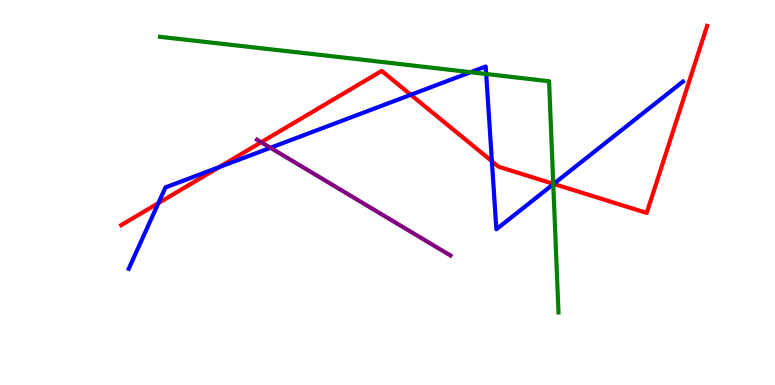[{'lines': ['blue', 'red'], 'intersections': [{'x': 2.04, 'y': 4.72}, {'x': 2.83, 'y': 5.66}, {'x': 5.3, 'y': 7.54}, {'x': 6.35, 'y': 5.81}, {'x': 7.14, 'y': 5.22}]}, {'lines': ['green', 'red'], 'intersections': [{'x': 7.14, 'y': 5.23}]}, {'lines': ['purple', 'red'], 'intersections': [{'x': 3.37, 'y': 6.31}]}, {'lines': ['blue', 'green'], 'intersections': [{'x': 6.07, 'y': 8.12}, {'x': 6.27, 'y': 8.08}, {'x': 7.14, 'y': 5.21}]}, {'lines': ['blue', 'purple'], 'intersections': [{'x': 3.49, 'y': 6.16}]}, {'lines': ['green', 'purple'], 'intersections': []}]